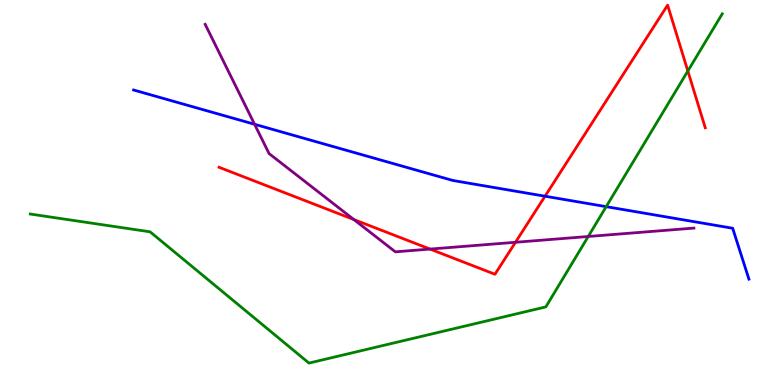[{'lines': ['blue', 'red'], 'intersections': [{'x': 7.03, 'y': 4.9}]}, {'lines': ['green', 'red'], 'intersections': [{'x': 8.88, 'y': 8.16}]}, {'lines': ['purple', 'red'], 'intersections': [{'x': 4.57, 'y': 4.3}, {'x': 5.55, 'y': 3.53}, {'x': 6.65, 'y': 3.71}]}, {'lines': ['blue', 'green'], 'intersections': [{'x': 7.82, 'y': 4.63}]}, {'lines': ['blue', 'purple'], 'intersections': [{'x': 3.28, 'y': 6.77}]}, {'lines': ['green', 'purple'], 'intersections': [{'x': 7.59, 'y': 3.86}]}]